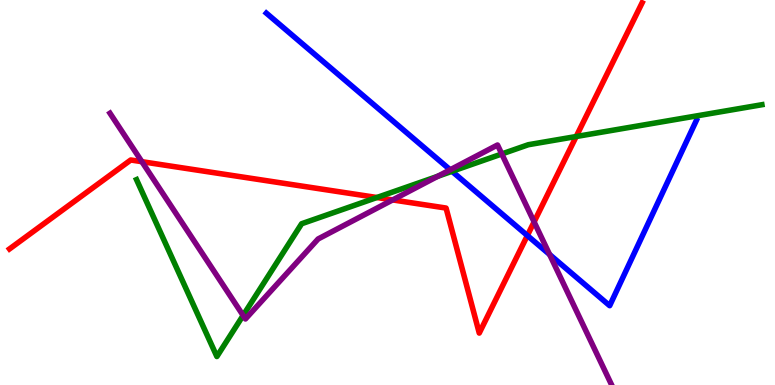[{'lines': ['blue', 'red'], 'intersections': [{'x': 6.8, 'y': 3.88}]}, {'lines': ['green', 'red'], 'intersections': [{'x': 4.86, 'y': 4.87}, {'x': 7.43, 'y': 6.45}]}, {'lines': ['purple', 'red'], 'intersections': [{'x': 1.83, 'y': 5.8}, {'x': 5.07, 'y': 4.81}, {'x': 6.89, 'y': 4.24}]}, {'lines': ['blue', 'green'], 'intersections': [{'x': 5.83, 'y': 5.55}]}, {'lines': ['blue', 'purple'], 'intersections': [{'x': 5.81, 'y': 5.59}, {'x': 7.09, 'y': 3.39}]}, {'lines': ['green', 'purple'], 'intersections': [{'x': 3.14, 'y': 1.81}, {'x': 5.65, 'y': 5.42}, {'x': 6.47, 'y': 6.0}]}]